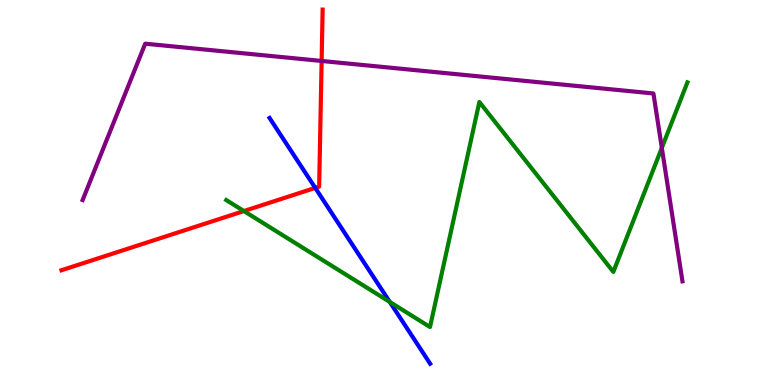[{'lines': ['blue', 'red'], 'intersections': [{'x': 4.07, 'y': 5.12}]}, {'lines': ['green', 'red'], 'intersections': [{'x': 3.15, 'y': 4.52}]}, {'lines': ['purple', 'red'], 'intersections': [{'x': 4.15, 'y': 8.42}]}, {'lines': ['blue', 'green'], 'intersections': [{'x': 5.03, 'y': 2.16}]}, {'lines': ['blue', 'purple'], 'intersections': []}, {'lines': ['green', 'purple'], 'intersections': [{'x': 8.54, 'y': 6.16}]}]